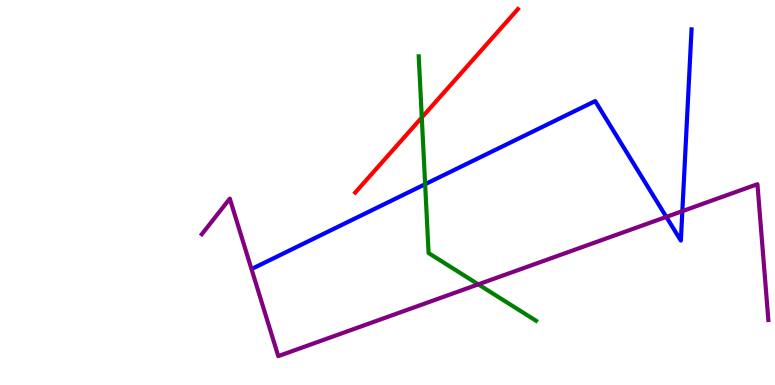[{'lines': ['blue', 'red'], 'intersections': []}, {'lines': ['green', 'red'], 'intersections': [{'x': 5.44, 'y': 6.95}]}, {'lines': ['purple', 'red'], 'intersections': []}, {'lines': ['blue', 'green'], 'intersections': [{'x': 5.49, 'y': 5.22}]}, {'lines': ['blue', 'purple'], 'intersections': [{'x': 8.6, 'y': 4.37}, {'x': 8.8, 'y': 4.52}]}, {'lines': ['green', 'purple'], 'intersections': [{'x': 6.17, 'y': 2.61}]}]